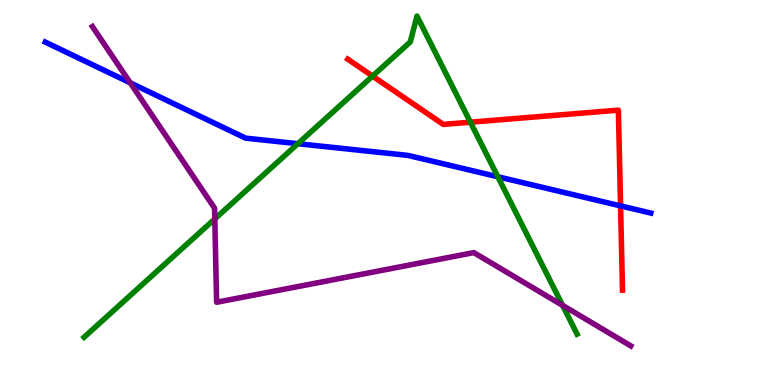[{'lines': ['blue', 'red'], 'intersections': [{'x': 8.01, 'y': 4.65}]}, {'lines': ['green', 'red'], 'intersections': [{'x': 4.81, 'y': 8.02}, {'x': 6.07, 'y': 6.83}]}, {'lines': ['purple', 'red'], 'intersections': []}, {'lines': ['blue', 'green'], 'intersections': [{'x': 3.84, 'y': 6.27}, {'x': 6.42, 'y': 5.41}]}, {'lines': ['blue', 'purple'], 'intersections': [{'x': 1.68, 'y': 7.85}]}, {'lines': ['green', 'purple'], 'intersections': [{'x': 2.77, 'y': 4.31}, {'x': 7.26, 'y': 2.07}]}]